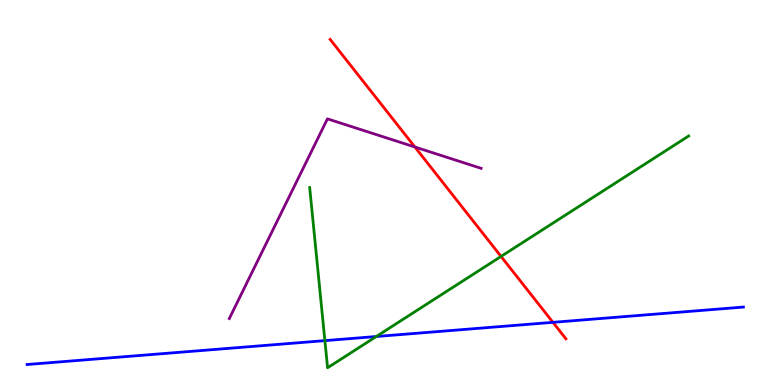[{'lines': ['blue', 'red'], 'intersections': [{'x': 7.13, 'y': 1.63}]}, {'lines': ['green', 'red'], 'intersections': [{'x': 6.47, 'y': 3.34}]}, {'lines': ['purple', 'red'], 'intersections': [{'x': 5.35, 'y': 6.18}]}, {'lines': ['blue', 'green'], 'intersections': [{'x': 4.19, 'y': 1.15}, {'x': 4.86, 'y': 1.26}]}, {'lines': ['blue', 'purple'], 'intersections': []}, {'lines': ['green', 'purple'], 'intersections': []}]